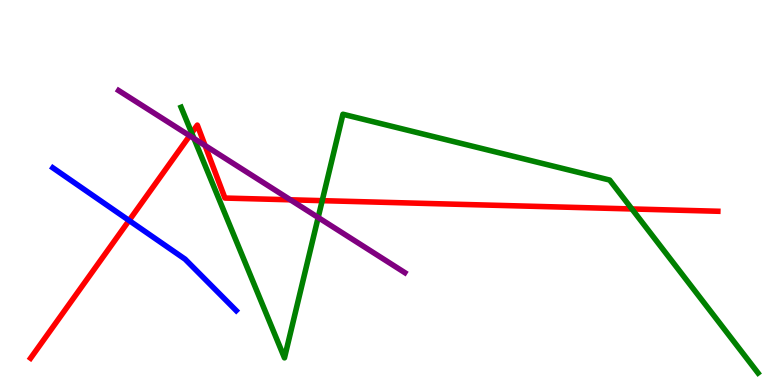[{'lines': ['blue', 'red'], 'intersections': [{'x': 1.67, 'y': 4.27}]}, {'lines': ['green', 'red'], 'intersections': [{'x': 2.47, 'y': 6.55}, {'x': 4.16, 'y': 4.79}, {'x': 8.15, 'y': 4.57}]}, {'lines': ['purple', 'red'], 'intersections': [{'x': 2.45, 'y': 6.47}, {'x': 2.65, 'y': 6.22}, {'x': 3.75, 'y': 4.81}]}, {'lines': ['blue', 'green'], 'intersections': []}, {'lines': ['blue', 'purple'], 'intersections': []}, {'lines': ['green', 'purple'], 'intersections': [{'x': 2.5, 'y': 6.4}, {'x': 4.11, 'y': 4.35}]}]